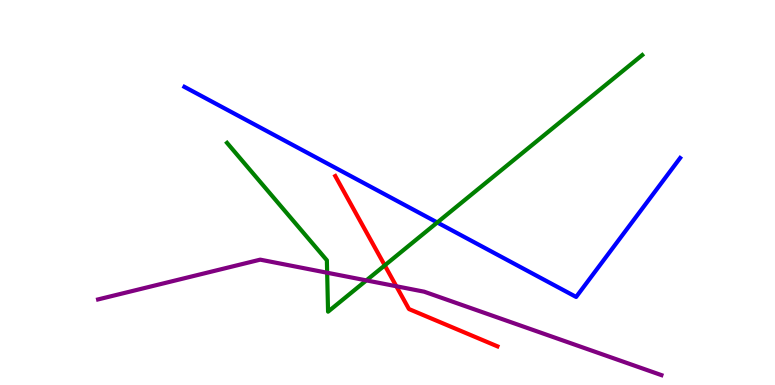[{'lines': ['blue', 'red'], 'intersections': []}, {'lines': ['green', 'red'], 'intersections': [{'x': 4.96, 'y': 3.11}]}, {'lines': ['purple', 'red'], 'intersections': [{'x': 5.11, 'y': 2.56}]}, {'lines': ['blue', 'green'], 'intersections': [{'x': 5.64, 'y': 4.22}]}, {'lines': ['blue', 'purple'], 'intersections': []}, {'lines': ['green', 'purple'], 'intersections': [{'x': 4.22, 'y': 2.92}, {'x': 4.73, 'y': 2.72}]}]